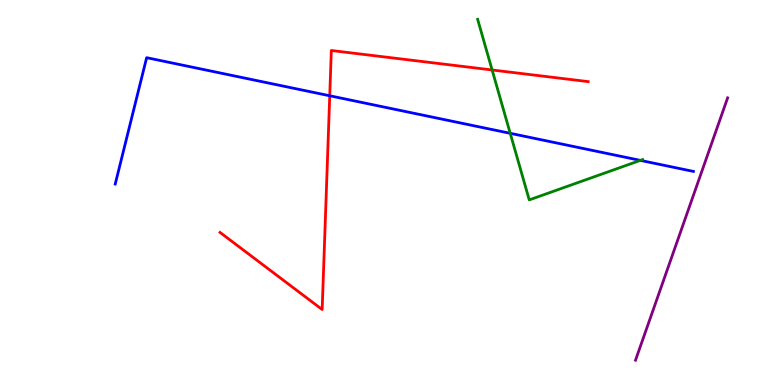[{'lines': ['blue', 'red'], 'intersections': [{'x': 4.25, 'y': 7.51}]}, {'lines': ['green', 'red'], 'intersections': [{'x': 6.35, 'y': 8.18}]}, {'lines': ['purple', 'red'], 'intersections': []}, {'lines': ['blue', 'green'], 'intersections': [{'x': 6.58, 'y': 6.54}, {'x': 8.26, 'y': 5.83}]}, {'lines': ['blue', 'purple'], 'intersections': []}, {'lines': ['green', 'purple'], 'intersections': []}]